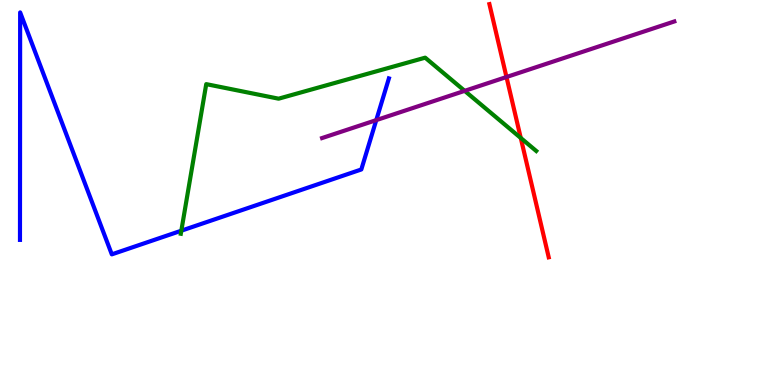[{'lines': ['blue', 'red'], 'intersections': []}, {'lines': ['green', 'red'], 'intersections': [{'x': 6.72, 'y': 6.42}]}, {'lines': ['purple', 'red'], 'intersections': [{'x': 6.54, 'y': 8.0}]}, {'lines': ['blue', 'green'], 'intersections': [{'x': 2.34, 'y': 4.01}]}, {'lines': ['blue', 'purple'], 'intersections': [{'x': 4.86, 'y': 6.88}]}, {'lines': ['green', 'purple'], 'intersections': [{'x': 6.0, 'y': 7.64}]}]